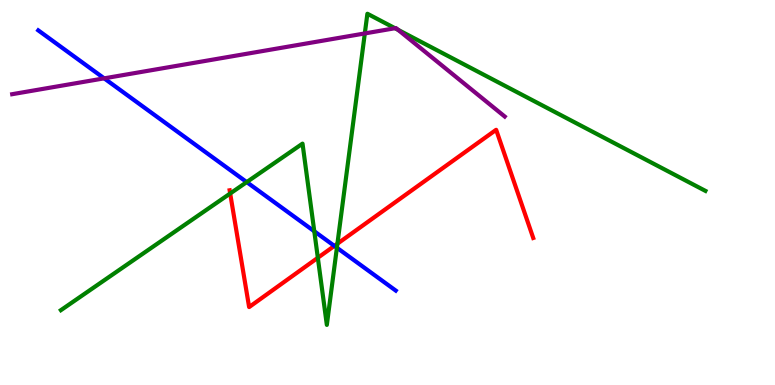[{'lines': ['blue', 'red'], 'intersections': [{'x': 4.31, 'y': 3.61}]}, {'lines': ['green', 'red'], 'intersections': [{'x': 2.97, 'y': 4.97}, {'x': 4.1, 'y': 3.3}, {'x': 4.35, 'y': 3.67}]}, {'lines': ['purple', 'red'], 'intersections': []}, {'lines': ['blue', 'green'], 'intersections': [{'x': 3.18, 'y': 5.27}, {'x': 4.06, 'y': 3.99}, {'x': 4.35, 'y': 3.57}]}, {'lines': ['blue', 'purple'], 'intersections': [{'x': 1.34, 'y': 7.97}]}, {'lines': ['green', 'purple'], 'intersections': [{'x': 4.71, 'y': 9.13}, {'x': 5.1, 'y': 9.27}, {'x': 5.14, 'y': 9.23}]}]